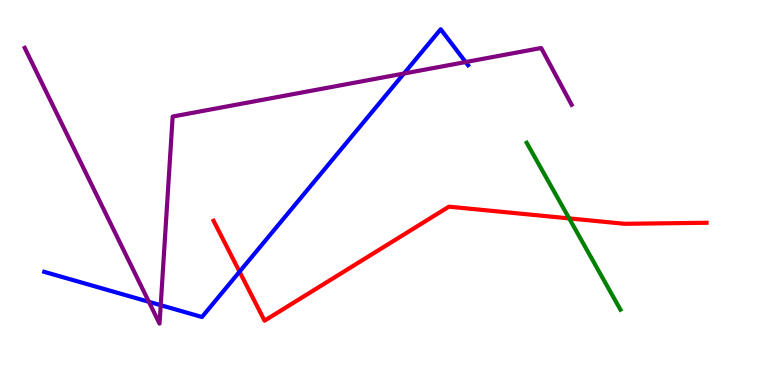[{'lines': ['blue', 'red'], 'intersections': [{'x': 3.09, 'y': 2.94}]}, {'lines': ['green', 'red'], 'intersections': [{'x': 7.34, 'y': 4.33}]}, {'lines': ['purple', 'red'], 'intersections': []}, {'lines': ['blue', 'green'], 'intersections': []}, {'lines': ['blue', 'purple'], 'intersections': [{'x': 1.92, 'y': 2.16}, {'x': 2.07, 'y': 2.07}, {'x': 5.21, 'y': 8.09}, {'x': 6.01, 'y': 8.39}]}, {'lines': ['green', 'purple'], 'intersections': []}]